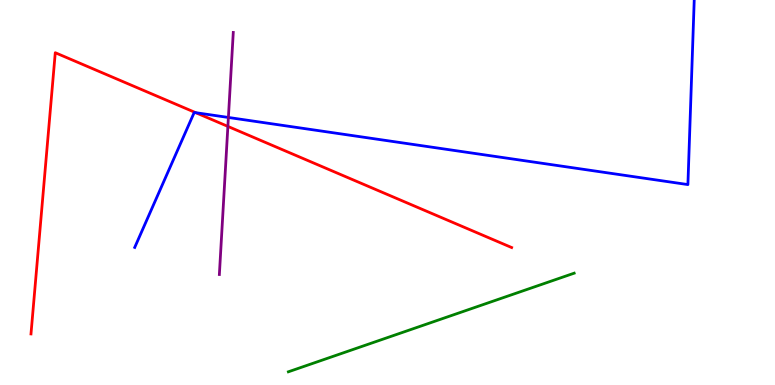[{'lines': ['blue', 'red'], 'intersections': [{'x': 2.53, 'y': 7.07}]}, {'lines': ['green', 'red'], 'intersections': []}, {'lines': ['purple', 'red'], 'intersections': [{'x': 2.94, 'y': 6.72}]}, {'lines': ['blue', 'green'], 'intersections': []}, {'lines': ['blue', 'purple'], 'intersections': [{'x': 2.95, 'y': 6.95}]}, {'lines': ['green', 'purple'], 'intersections': []}]